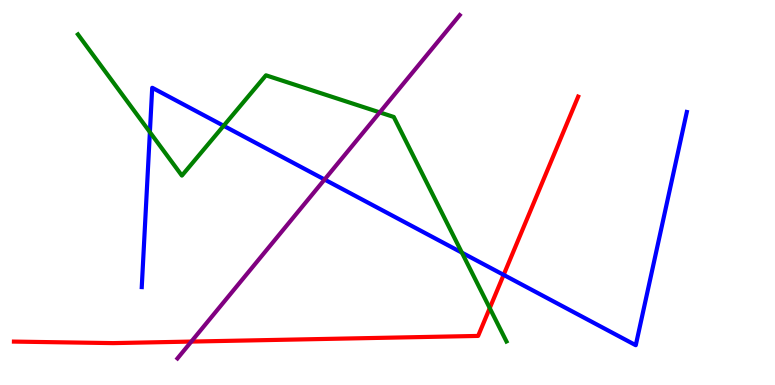[{'lines': ['blue', 'red'], 'intersections': [{'x': 6.5, 'y': 2.86}]}, {'lines': ['green', 'red'], 'intersections': [{'x': 6.32, 'y': 2.0}]}, {'lines': ['purple', 'red'], 'intersections': [{'x': 2.47, 'y': 1.13}]}, {'lines': ['blue', 'green'], 'intersections': [{'x': 1.93, 'y': 6.57}, {'x': 2.89, 'y': 6.73}, {'x': 5.96, 'y': 3.44}]}, {'lines': ['blue', 'purple'], 'intersections': [{'x': 4.19, 'y': 5.34}]}, {'lines': ['green', 'purple'], 'intersections': [{'x': 4.9, 'y': 7.08}]}]